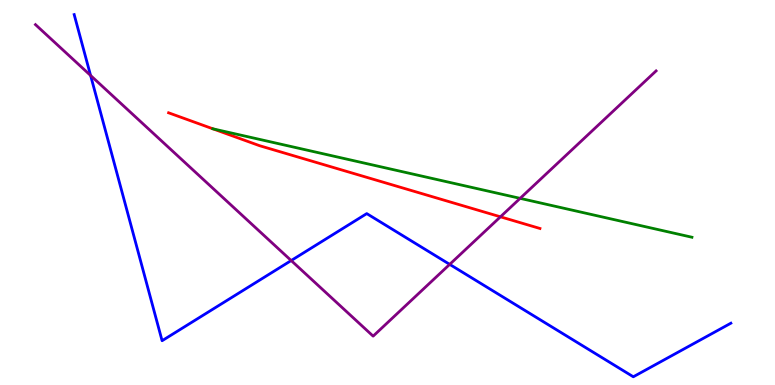[{'lines': ['blue', 'red'], 'intersections': []}, {'lines': ['green', 'red'], 'intersections': [{'x': 2.75, 'y': 6.65}]}, {'lines': ['purple', 'red'], 'intersections': [{'x': 6.46, 'y': 4.37}]}, {'lines': ['blue', 'green'], 'intersections': []}, {'lines': ['blue', 'purple'], 'intersections': [{'x': 1.17, 'y': 8.04}, {'x': 3.76, 'y': 3.23}, {'x': 5.8, 'y': 3.13}]}, {'lines': ['green', 'purple'], 'intersections': [{'x': 6.71, 'y': 4.85}]}]